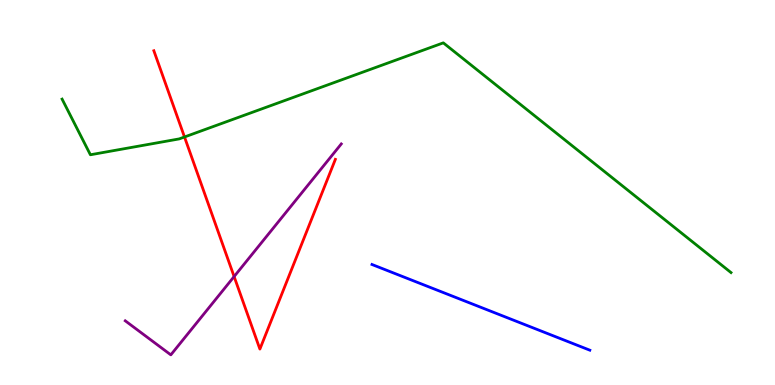[{'lines': ['blue', 'red'], 'intersections': []}, {'lines': ['green', 'red'], 'intersections': [{'x': 2.38, 'y': 6.44}]}, {'lines': ['purple', 'red'], 'intersections': [{'x': 3.02, 'y': 2.82}]}, {'lines': ['blue', 'green'], 'intersections': []}, {'lines': ['blue', 'purple'], 'intersections': []}, {'lines': ['green', 'purple'], 'intersections': []}]